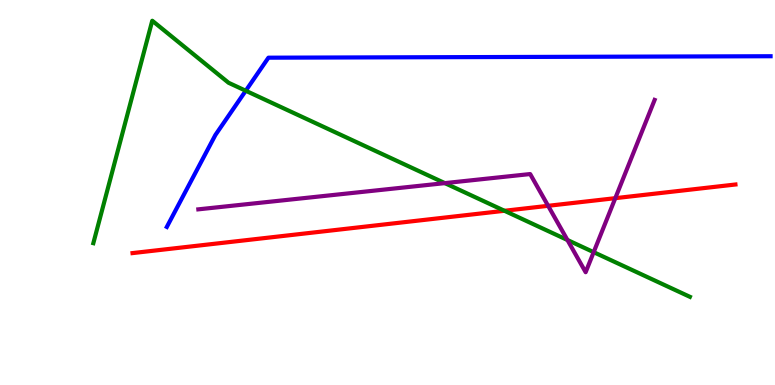[{'lines': ['blue', 'red'], 'intersections': []}, {'lines': ['green', 'red'], 'intersections': [{'x': 6.51, 'y': 4.53}]}, {'lines': ['purple', 'red'], 'intersections': [{'x': 7.07, 'y': 4.65}, {'x': 7.94, 'y': 4.85}]}, {'lines': ['blue', 'green'], 'intersections': [{'x': 3.17, 'y': 7.64}]}, {'lines': ['blue', 'purple'], 'intersections': []}, {'lines': ['green', 'purple'], 'intersections': [{'x': 5.74, 'y': 5.24}, {'x': 7.32, 'y': 3.77}, {'x': 7.66, 'y': 3.45}]}]